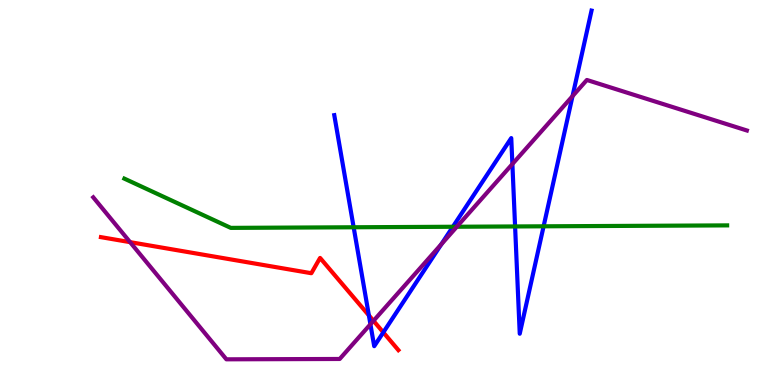[{'lines': ['blue', 'red'], 'intersections': [{'x': 4.76, 'y': 1.81}, {'x': 4.95, 'y': 1.37}]}, {'lines': ['green', 'red'], 'intersections': []}, {'lines': ['purple', 'red'], 'intersections': [{'x': 1.68, 'y': 3.71}, {'x': 4.82, 'y': 1.67}]}, {'lines': ['blue', 'green'], 'intersections': [{'x': 4.56, 'y': 4.1}, {'x': 5.84, 'y': 4.11}, {'x': 6.65, 'y': 4.12}, {'x': 7.01, 'y': 4.12}]}, {'lines': ['blue', 'purple'], 'intersections': [{'x': 4.78, 'y': 1.58}, {'x': 5.7, 'y': 3.66}, {'x': 6.61, 'y': 5.74}, {'x': 7.39, 'y': 7.5}]}, {'lines': ['green', 'purple'], 'intersections': [{'x': 5.89, 'y': 4.11}]}]